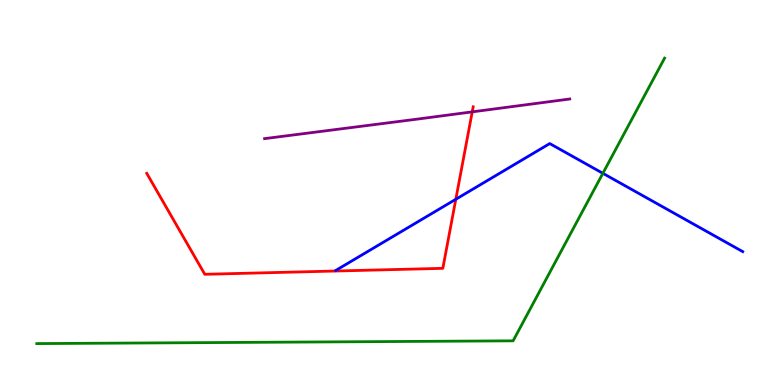[{'lines': ['blue', 'red'], 'intersections': [{'x': 5.88, 'y': 4.82}]}, {'lines': ['green', 'red'], 'intersections': []}, {'lines': ['purple', 'red'], 'intersections': [{'x': 6.09, 'y': 7.09}]}, {'lines': ['blue', 'green'], 'intersections': [{'x': 7.78, 'y': 5.5}]}, {'lines': ['blue', 'purple'], 'intersections': []}, {'lines': ['green', 'purple'], 'intersections': []}]